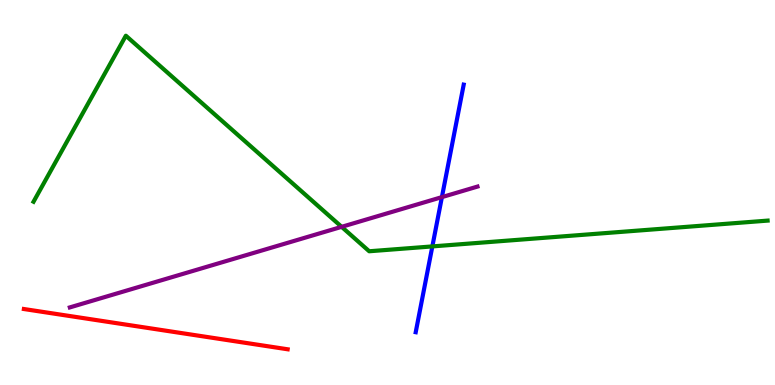[{'lines': ['blue', 'red'], 'intersections': []}, {'lines': ['green', 'red'], 'intersections': []}, {'lines': ['purple', 'red'], 'intersections': []}, {'lines': ['blue', 'green'], 'intersections': [{'x': 5.58, 'y': 3.6}]}, {'lines': ['blue', 'purple'], 'intersections': [{'x': 5.7, 'y': 4.88}]}, {'lines': ['green', 'purple'], 'intersections': [{'x': 4.41, 'y': 4.11}]}]